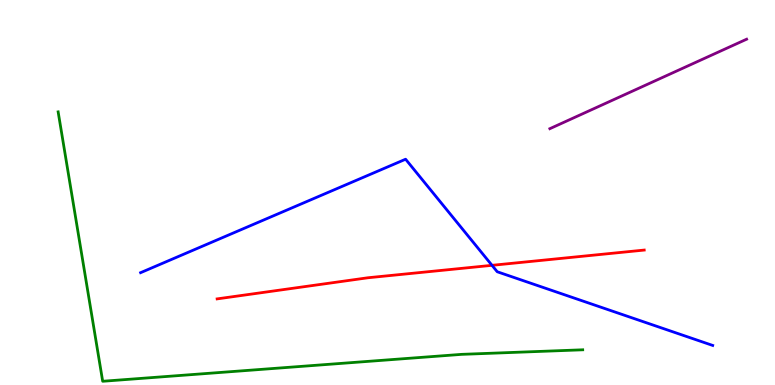[{'lines': ['blue', 'red'], 'intersections': [{'x': 6.35, 'y': 3.11}]}, {'lines': ['green', 'red'], 'intersections': []}, {'lines': ['purple', 'red'], 'intersections': []}, {'lines': ['blue', 'green'], 'intersections': []}, {'lines': ['blue', 'purple'], 'intersections': []}, {'lines': ['green', 'purple'], 'intersections': []}]